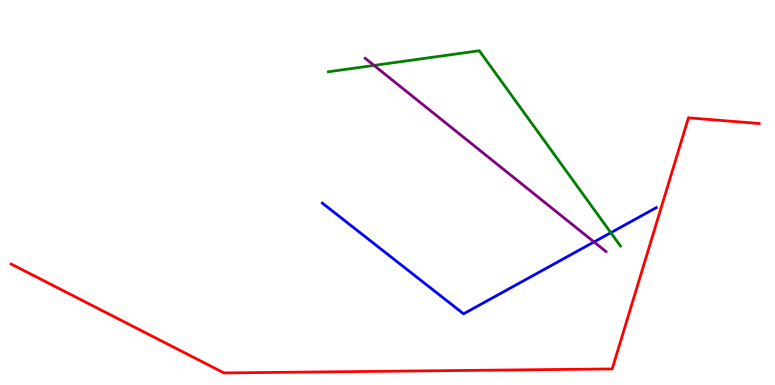[{'lines': ['blue', 'red'], 'intersections': []}, {'lines': ['green', 'red'], 'intersections': []}, {'lines': ['purple', 'red'], 'intersections': []}, {'lines': ['blue', 'green'], 'intersections': [{'x': 7.88, 'y': 3.96}]}, {'lines': ['blue', 'purple'], 'intersections': [{'x': 7.66, 'y': 3.72}]}, {'lines': ['green', 'purple'], 'intersections': [{'x': 4.83, 'y': 8.3}]}]